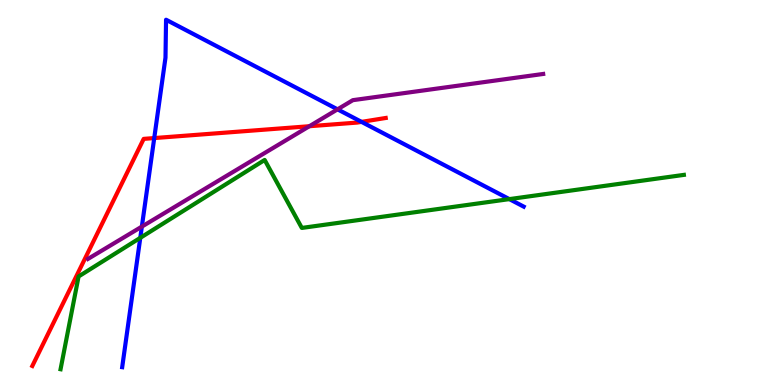[{'lines': ['blue', 'red'], 'intersections': [{'x': 1.99, 'y': 6.41}, {'x': 4.66, 'y': 6.83}]}, {'lines': ['green', 'red'], 'intersections': []}, {'lines': ['purple', 'red'], 'intersections': [{'x': 3.99, 'y': 6.72}]}, {'lines': ['blue', 'green'], 'intersections': [{'x': 1.81, 'y': 3.82}, {'x': 6.57, 'y': 4.83}]}, {'lines': ['blue', 'purple'], 'intersections': [{'x': 1.83, 'y': 4.11}, {'x': 4.36, 'y': 7.16}]}, {'lines': ['green', 'purple'], 'intersections': []}]